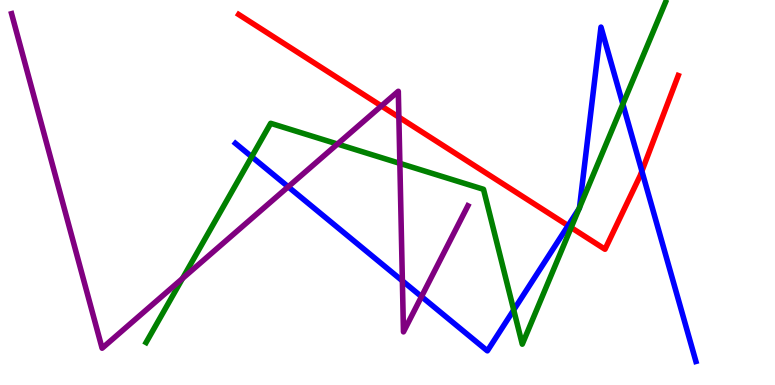[{'lines': ['blue', 'red'], 'intersections': [{'x': 7.33, 'y': 4.14}, {'x': 8.28, 'y': 5.55}]}, {'lines': ['green', 'red'], 'intersections': [{'x': 7.37, 'y': 4.09}]}, {'lines': ['purple', 'red'], 'intersections': [{'x': 4.92, 'y': 7.25}, {'x': 5.15, 'y': 6.96}]}, {'lines': ['blue', 'green'], 'intersections': [{'x': 3.25, 'y': 5.93}, {'x': 6.63, 'y': 1.95}, {'x': 7.47, 'y': 4.58}, {'x': 7.48, 'y': 4.61}, {'x': 8.04, 'y': 7.3}]}, {'lines': ['blue', 'purple'], 'intersections': [{'x': 3.72, 'y': 5.15}, {'x': 5.19, 'y': 2.71}, {'x': 5.44, 'y': 2.3}]}, {'lines': ['green', 'purple'], 'intersections': [{'x': 2.35, 'y': 2.77}, {'x': 4.35, 'y': 6.26}, {'x': 5.16, 'y': 5.76}]}]